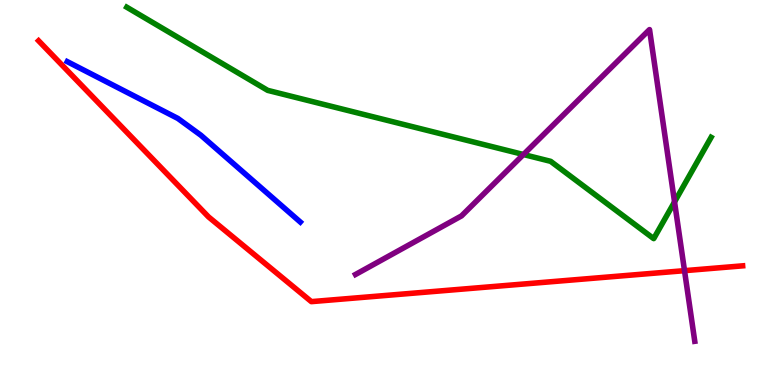[{'lines': ['blue', 'red'], 'intersections': []}, {'lines': ['green', 'red'], 'intersections': []}, {'lines': ['purple', 'red'], 'intersections': [{'x': 8.83, 'y': 2.97}]}, {'lines': ['blue', 'green'], 'intersections': []}, {'lines': ['blue', 'purple'], 'intersections': []}, {'lines': ['green', 'purple'], 'intersections': [{'x': 6.75, 'y': 5.99}, {'x': 8.7, 'y': 4.76}]}]